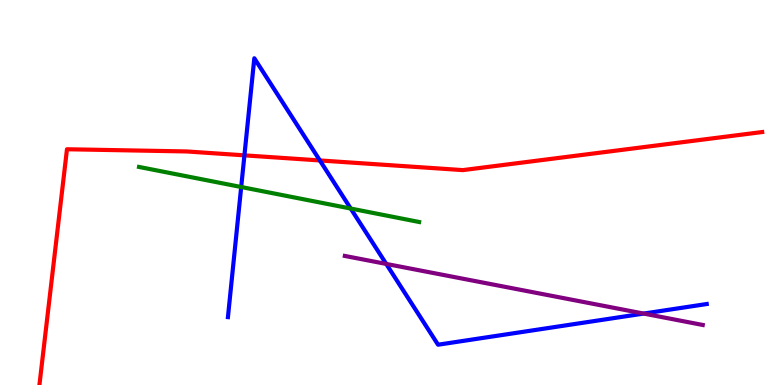[{'lines': ['blue', 'red'], 'intersections': [{'x': 3.15, 'y': 5.96}, {'x': 4.13, 'y': 5.83}]}, {'lines': ['green', 'red'], 'intersections': []}, {'lines': ['purple', 'red'], 'intersections': []}, {'lines': ['blue', 'green'], 'intersections': [{'x': 3.11, 'y': 5.14}, {'x': 4.53, 'y': 4.58}]}, {'lines': ['blue', 'purple'], 'intersections': [{'x': 4.98, 'y': 3.14}, {'x': 8.31, 'y': 1.86}]}, {'lines': ['green', 'purple'], 'intersections': []}]